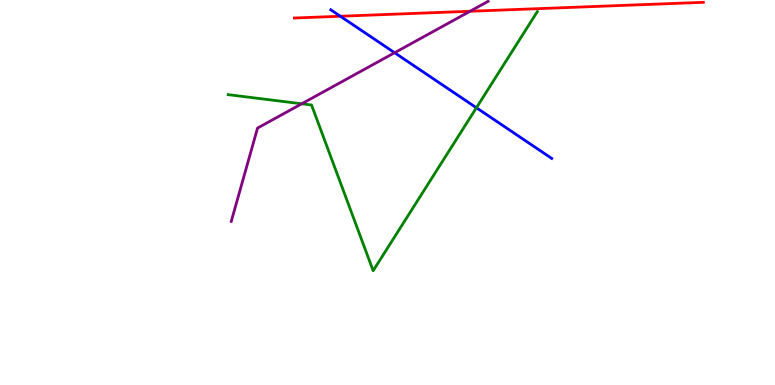[{'lines': ['blue', 'red'], 'intersections': [{'x': 4.39, 'y': 9.58}]}, {'lines': ['green', 'red'], 'intersections': []}, {'lines': ['purple', 'red'], 'intersections': [{'x': 6.07, 'y': 9.71}]}, {'lines': ['blue', 'green'], 'intersections': [{'x': 6.15, 'y': 7.2}]}, {'lines': ['blue', 'purple'], 'intersections': [{'x': 5.09, 'y': 8.63}]}, {'lines': ['green', 'purple'], 'intersections': [{'x': 3.89, 'y': 7.3}]}]